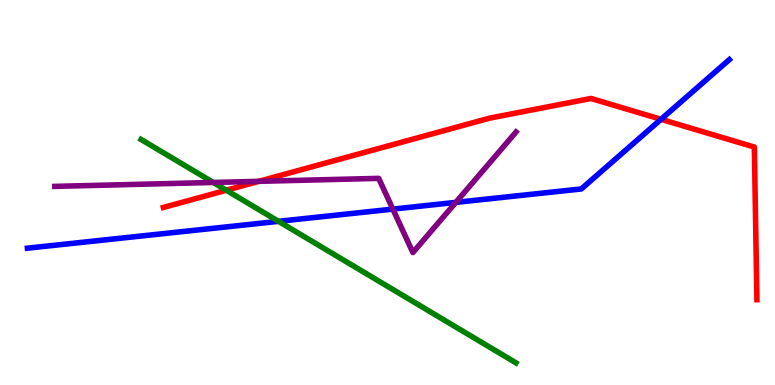[{'lines': ['blue', 'red'], 'intersections': [{'x': 8.53, 'y': 6.9}]}, {'lines': ['green', 'red'], 'intersections': [{'x': 2.92, 'y': 5.06}]}, {'lines': ['purple', 'red'], 'intersections': [{'x': 3.34, 'y': 5.29}]}, {'lines': ['blue', 'green'], 'intersections': [{'x': 3.59, 'y': 4.25}]}, {'lines': ['blue', 'purple'], 'intersections': [{'x': 5.07, 'y': 4.57}, {'x': 5.88, 'y': 4.74}]}, {'lines': ['green', 'purple'], 'intersections': [{'x': 2.75, 'y': 5.26}]}]